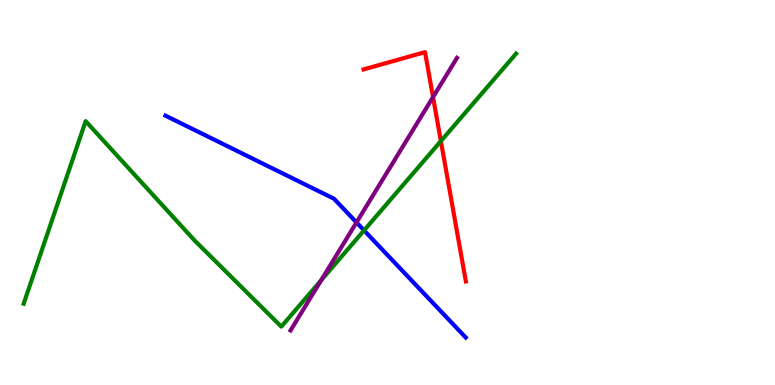[{'lines': ['blue', 'red'], 'intersections': []}, {'lines': ['green', 'red'], 'intersections': [{'x': 5.69, 'y': 6.34}]}, {'lines': ['purple', 'red'], 'intersections': [{'x': 5.59, 'y': 7.48}]}, {'lines': ['blue', 'green'], 'intersections': [{'x': 4.7, 'y': 4.02}]}, {'lines': ['blue', 'purple'], 'intersections': [{'x': 4.6, 'y': 4.22}]}, {'lines': ['green', 'purple'], 'intersections': [{'x': 4.14, 'y': 2.72}]}]